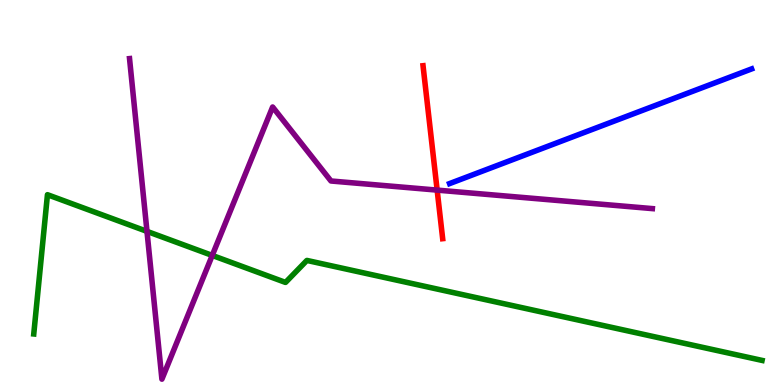[{'lines': ['blue', 'red'], 'intersections': []}, {'lines': ['green', 'red'], 'intersections': []}, {'lines': ['purple', 'red'], 'intersections': [{'x': 5.64, 'y': 5.06}]}, {'lines': ['blue', 'green'], 'intersections': []}, {'lines': ['blue', 'purple'], 'intersections': []}, {'lines': ['green', 'purple'], 'intersections': [{'x': 1.9, 'y': 3.99}, {'x': 2.74, 'y': 3.37}]}]